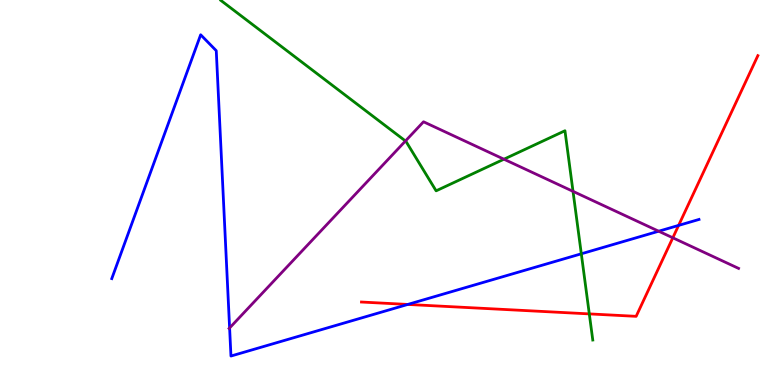[{'lines': ['blue', 'red'], 'intersections': [{'x': 5.26, 'y': 2.09}, {'x': 8.76, 'y': 4.15}]}, {'lines': ['green', 'red'], 'intersections': [{'x': 7.6, 'y': 1.85}]}, {'lines': ['purple', 'red'], 'intersections': [{'x': 8.68, 'y': 3.82}]}, {'lines': ['blue', 'green'], 'intersections': [{'x': 7.5, 'y': 3.41}]}, {'lines': ['blue', 'purple'], 'intersections': [{'x': 2.96, 'y': 1.48}, {'x': 8.5, 'y': 3.99}]}, {'lines': ['green', 'purple'], 'intersections': [{'x': 5.23, 'y': 6.34}, {'x': 6.5, 'y': 5.86}, {'x': 7.39, 'y': 5.03}]}]